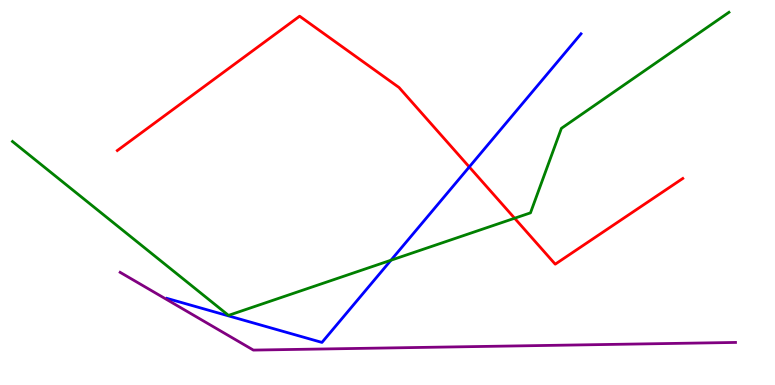[{'lines': ['blue', 'red'], 'intersections': [{'x': 6.06, 'y': 5.66}]}, {'lines': ['green', 'red'], 'intersections': [{'x': 6.64, 'y': 4.33}]}, {'lines': ['purple', 'red'], 'intersections': []}, {'lines': ['blue', 'green'], 'intersections': [{'x': 5.04, 'y': 3.24}]}, {'lines': ['blue', 'purple'], 'intersections': []}, {'lines': ['green', 'purple'], 'intersections': []}]